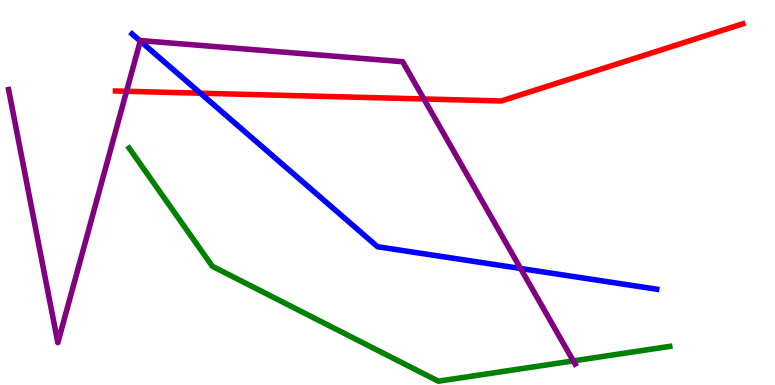[{'lines': ['blue', 'red'], 'intersections': [{'x': 2.59, 'y': 7.58}]}, {'lines': ['green', 'red'], 'intersections': []}, {'lines': ['purple', 'red'], 'intersections': [{'x': 1.63, 'y': 7.63}, {'x': 5.47, 'y': 7.43}]}, {'lines': ['blue', 'green'], 'intersections': []}, {'lines': ['blue', 'purple'], 'intersections': [{'x': 1.81, 'y': 8.93}, {'x': 6.72, 'y': 3.03}]}, {'lines': ['green', 'purple'], 'intersections': [{'x': 7.4, 'y': 0.626}]}]